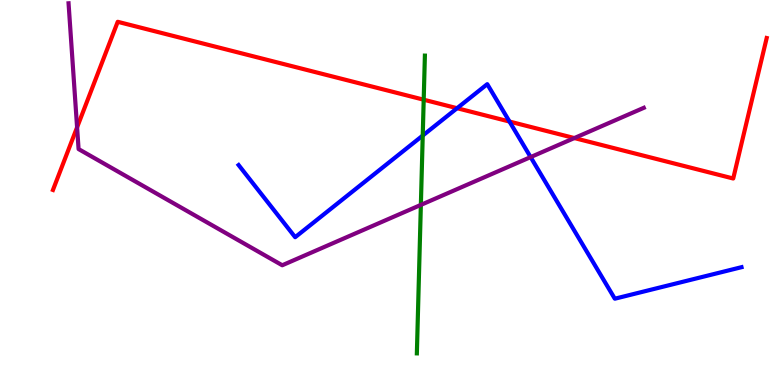[{'lines': ['blue', 'red'], 'intersections': [{'x': 5.9, 'y': 7.19}, {'x': 6.57, 'y': 6.84}]}, {'lines': ['green', 'red'], 'intersections': [{'x': 5.47, 'y': 7.41}]}, {'lines': ['purple', 'red'], 'intersections': [{'x': 0.995, 'y': 6.69}, {'x': 7.41, 'y': 6.41}]}, {'lines': ['blue', 'green'], 'intersections': [{'x': 5.45, 'y': 6.48}]}, {'lines': ['blue', 'purple'], 'intersections': [{'x': 6.85, 'y': 5.92}]}, {'lines': ['green', 'purple'], 'intersections': [{'x': 5.43, 'y': 4.68}]}]